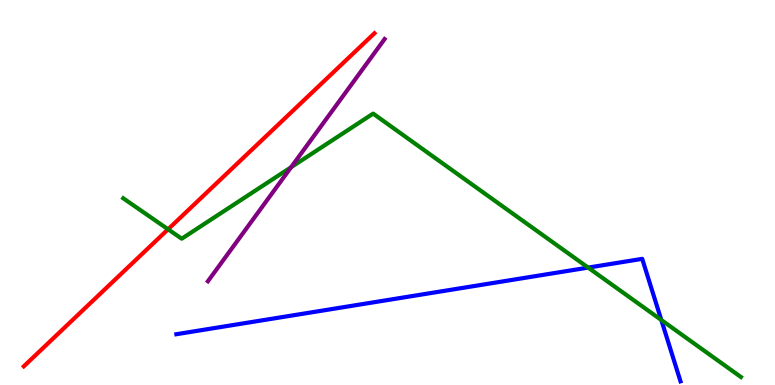[{'lines': ['blue', 'red'], 'intersections': []}, {'lines': ['green', 'red'], 'intersections': [{'x': 2.17, 'y': 4.04}]}, {'lines': ['purple', 'red'], 'intersections': []}, {'lines': ['blue', 'green'], 'intersections': [{'x': 7.59, 'y': 3.05}, {'x': 8.53, 'y': 1.69}]}, {'lines': ['blue', 'purple'], 'intersections': []}, {'lines': ['green', 'purple'], 'intersections': [{'x': 3.76, 'y': 5.66}]}]